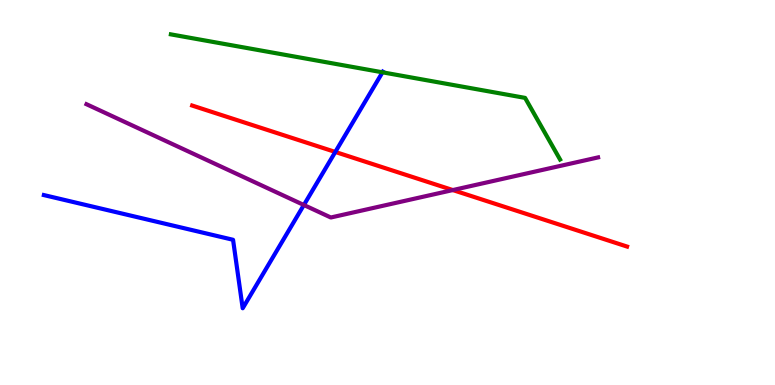[{'lines': ['blue', 'red'], 'intersections': [{'x': 4.33, 'y': 6.05}]}, {'lines': ['green', 'red'], 'intersections': []}, {'lines': ['purple', 'red'], 'intersections': [{'x': 5.84, 'y': 5.06}]}, {'lines': ['blue', 'green'], 'intersections': [{'x': 4.94, 'y': 8.12}]}, {'lines': ['blue', 'purple'], 'intersections': [{'x': 3.92, 'y': 4.68}]}, {'lines': ['green', 'purple'], 'intersections': []}]